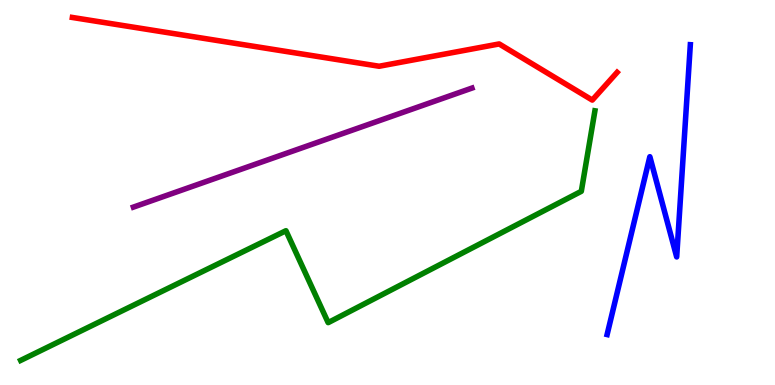[{'lines': ['blue', 'red'], 'intersections': []}, {'lines': ['green', 'red'], 'intersections': []}, {'lines': ['purple', 'red'], 'intersections': []}, {'lines': ['blue', 'green'], 'intersections': []}, {'lines': ['blue', 'purple'], 'intersections': []}, {'lines': ['green', 'purple'], 'intersections': []}]